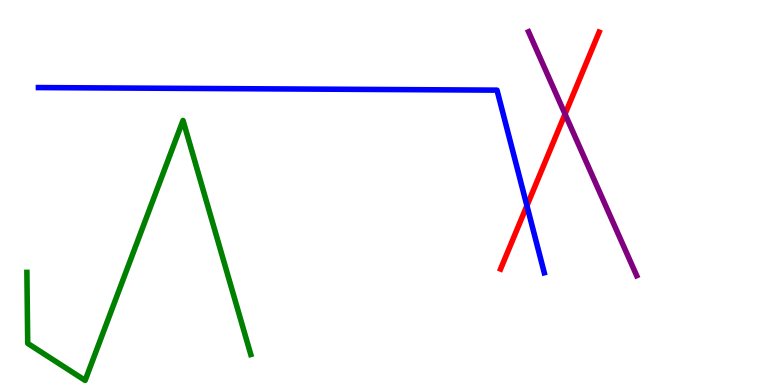[{'lines': ['blue', 'red'], 'intersections': [{'x': 6.8, 'y': 4.66}]}, {'lines': ['green', 'red'], 'intersections': []}, {'lines': ['purple', 'red'], 'intersections': [{'x': 7.29, 'y': 7.04}]}, {'lines': ['blue', 'green'], 'intersections': []}, {'lines': ['blue', 'purple'], 'intersections': []}, {'lines': ['green', 'purple'], 'intersections': []}]